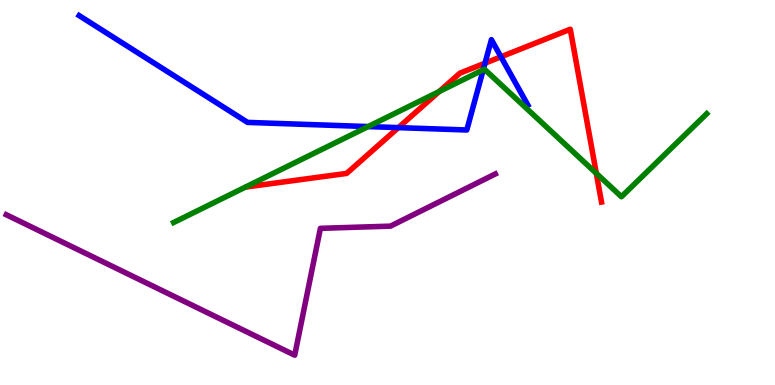[{'lines': ['blue', 'red'], 'intersections': [{'x': 5.14, 'y': 6.69}, {'x': 6.26, 'y': 8.36}, {'x': 6.46, 'y': 8.52}]}, {'lines': ['green', 'red'], 'intersections': [{'x': 5.67, 'y': 7.62}, {'x': 7.69, 'y': 5.5}]}, {'lines': ['purple', 'red'], 'intersections': []}, {'lines': ['blue', 'green'], 'intersections': [{'x': 4.75, 'y': 6.71}, {'x': 6.23, 'y': 8.19}]}, {'lines': ['blue', 'purple'], 'intersections': []}, {'lines': ['green', 'purple'], 'intersections': []}]